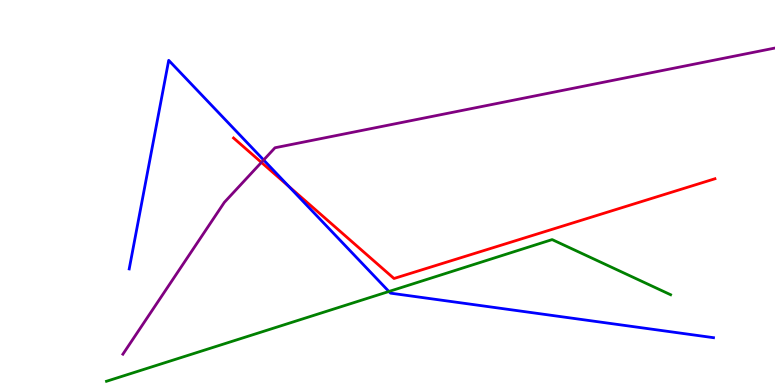[{'lines': ['blue', 'red'], 'intersections': [{'x': 3.73, 'y': 5.16}]}, {'lines': ['green', 'red'], 'intersections': []}, {'lines': ['purple', 'red'], 'intersections': [{'x': 3.37, 'y': 5.78}]}, {'lines': ['blue', 'green'], 'intersections': [{'x': 5.02, 'y': 2.43}]}, {'lines': ['blue', 'purple'], 'intersections': [{'x': 3.4, 'y': 5.84}]}, {'lines': ['green', 'purple'], 'intersections': []}]